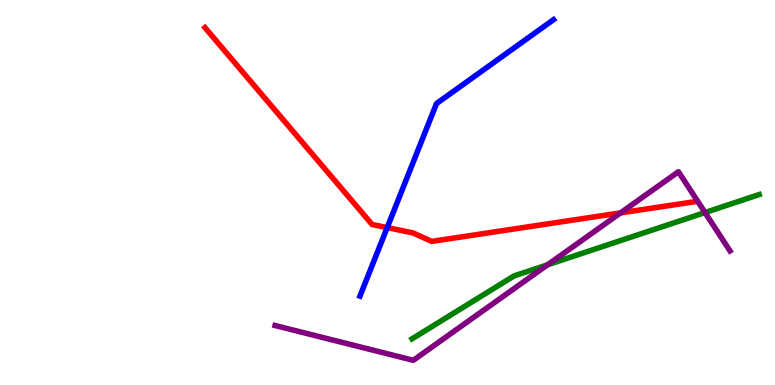[{'lines': ['blue', 'red'], 'intersections': [{'x': 5.0, 'y': 4.09}]}, {'lines': ['green', 'red'], 'intersections': []}, {'lines': ['purple', 'red'], 'intersections': [{'x': 8.01, 'y': 4.47}]}, {'lines': ['blue', 'green'], 'intersections': []}, {'lines': ['blue', 'purple'], 'intersections': []}, {'lines': ['green', 'purple'], 'intersections': [{'x': 7.07, 'y': 3.12}, {'x': 9.1, 'y': 4.48}]}]